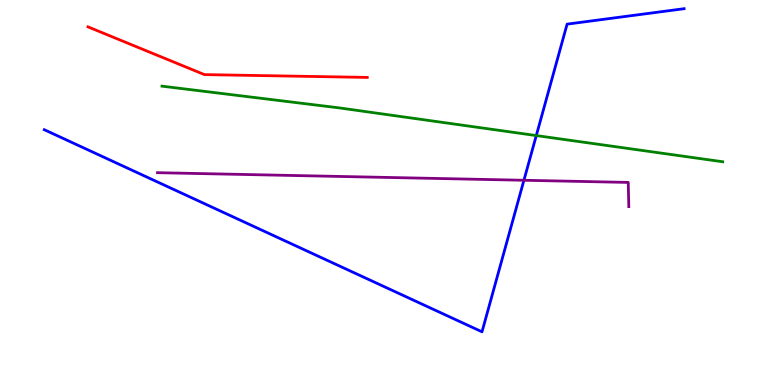[{'lines': ['blue', 'red'], 'intersections': []}, {'lines': ['green', 'red'], 'intersections': []}, {'lines': ['purple', 'red'], 'intersections': []}, {'lines': ['blue', 'green'], 'intersections': [{'x': 6.92, 'y': 6.48}]}, {'lines': ['blue', 'purple'], 'intersections': [{'x': 6.76, 'y': 5.32}]}, {'lines': ['green', 'purple'], 'intersections': []}]